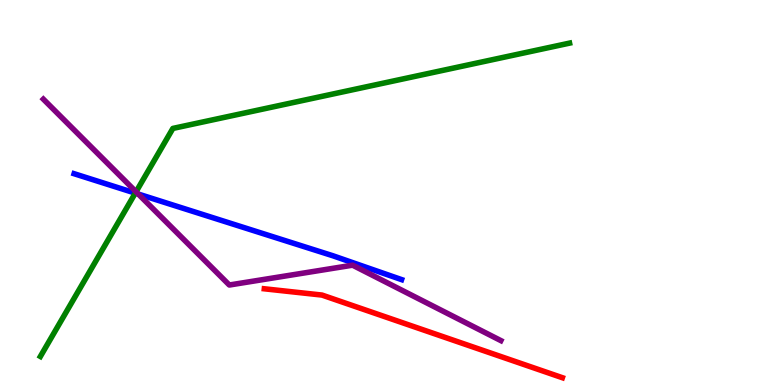[{'lines': ['blue', 'red'], 'intersections': []}, {'lines': ['green', 'red'], 'intersections': []}, {'lines': ['purple', 'red'], 'intersections': []}, {'lines': ['blue', 'green'], 'intersections': [{'x': 1.75, 'y': 4.98}]}, {'lines': ['blue', 'purple'], 'intersections': [{'x': 1.78, 'y': 4.96}]}, {'lines': ['green', 'purple'], 'intersections': [{'x': 1.76, 'y': 5.02}]}]